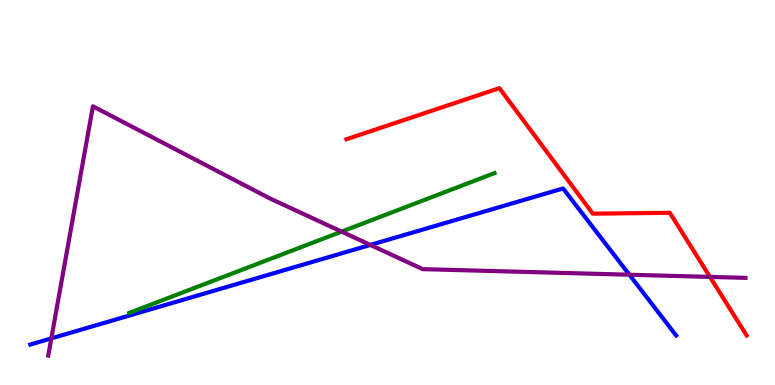[{'lines': ['blue', 'red'], 'intersections': []}, {'lines': ['green', 'red'], 'intersections': []}, {'lines': ['purple', 'red'], 'intersections': [{'x': 9.16, 'y': 2.81}]}, {'lines': ['blue', 'green'], 'intersections': []}, {'lines': ['blue', 'purple'], 'intersections': [{'x': 0.662, 'y': 1.21}, {'x': 4.78, 'y': 3.64}, {'x': 8.12, 'y': 2.86}]}, {'lines': ['green', 'purple'], 'intersections': [{'x': 4.41, 'y': 3.98}]}]